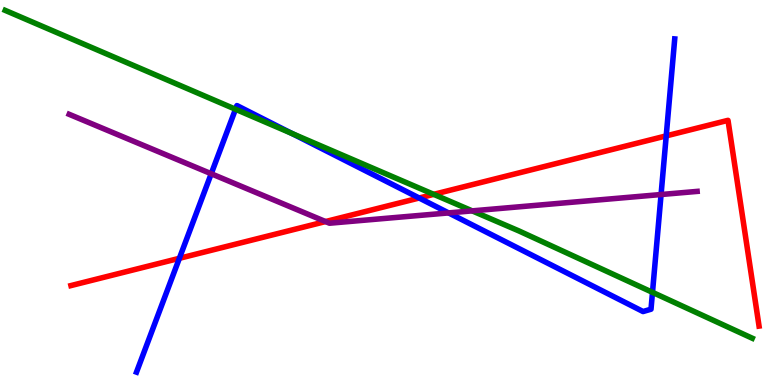[{'lines': ['blue', 'red'], 'intersections': [{'x': 2.31, 'y': 3.29}, {'x': 5.41, 'y': 4.86}, {'x': 8.6, 'y': 6.47}]}, {'lines': ['green', 'red'], 'intersections': [{'x': 5.6, 'y': 4.95}]}, {'lines': ['purple', 'red'], 'intersections': [{'x': 4.2, 'y': 4.25}]}, {'lines': ['blue', 'green'], 'intersections': [{'x': 3.04, 'y': 7.16}, {'x': 3.77, 'y': 6.53}, {'x': 8.42, 'y': 2.41}]}, {'lines': ['blue', 'purple'], 'intersections': [{'x': 2.73, 'y': 5.49}, {'x': 5.79, 'y': 4.47}, {'x': 8.53, 'y': 4.95}]}, {'lines': ['green', 'purple'], 'intersections': [{'x': 6.09, 'y': 4.52}]}]